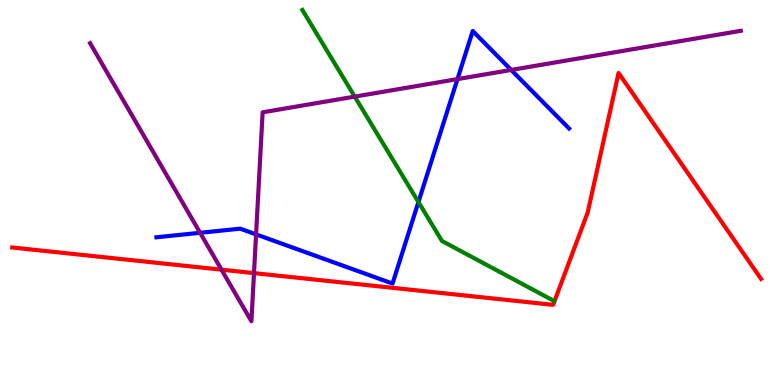[{'lines': ['blue', 'red'], 'intersections': []}, {'lines': ['green', 'red'], 'intersections': []}, {'lines': ['purple', 'red'], 'intersections': [{'x': 2.86, 'y': 3.0}, {'x': 3.28, 'y': 2.91}]}, {'lines': ['blue', 'green'], 'intersections': [{'x': 5.4, 'y': 4.75}]}, {'lines': ['blue', 'purple'], 'intersections': [{'x': 2.58, 'y': 3.95}, {'x': 3.3, 'y': 3.91}, {'x': 5.9, 'y': 7.95}, {'x': 6.6, 'y': 8.18}]}, {'lines': ['green', 'purple'], 'intersections': [{'x': 4.58, 'y': 7.49}]}]